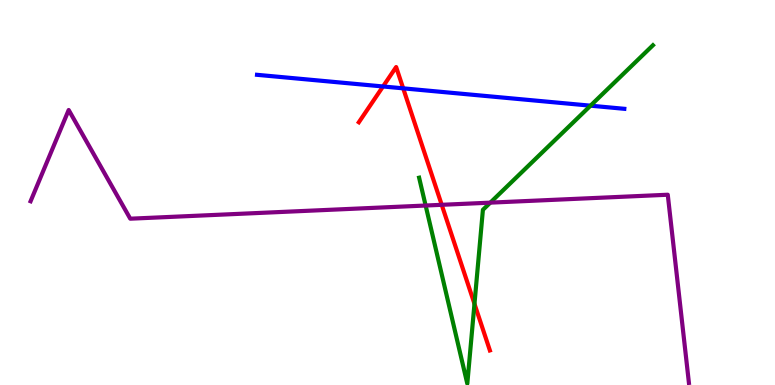[{'lines': ['blue', 'red'], 'intersections': [{'x': 4.94, 'y': 7.75}, {'x': 5.2, 'y': 7.71}]}, {'lines': ['green', 'red'], 'intersections': [{'x': 6.12, 'y': 2.11}]}, {'lines': ['purple', 'red'], 'intersections': [{'x': 5.7, 'y': 4.68}]}, {'lines': ['blue', 'green'], 'intersections': [{'x': 7.62, 'y': 7.26}]}, {'lines': ['blue', 'purple'], 'intersections': []}, {'lines': ['green', 'purple'], 'intersections': [{'x': 5.49, 'y': 4.66}, {'x': 6.33, 'y': 4.74}]}]